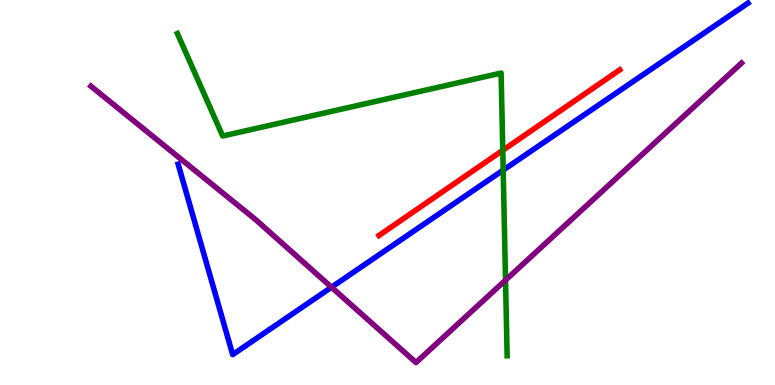[{'lines': ['blue', 'red'], 'intersections': []}, {'lines': ['green', 'red'], 'intersections': [{'x': 6.49, 'y': 6.1}]}, {'lines': ['purple', 'red'], 'intersections': []}, {'lines': ['blue', 'green'], 'intersections': [{'x': 6.49, 'y': 5.58}]}, {'lines': ['blue', 'purple'], 'intersections': [{'x': 4.28, 'y': 2.54}]}, {'lines': ['green', 'purple'], 'intersections': [{'x': 6.52, 'y': 2.72}]}]